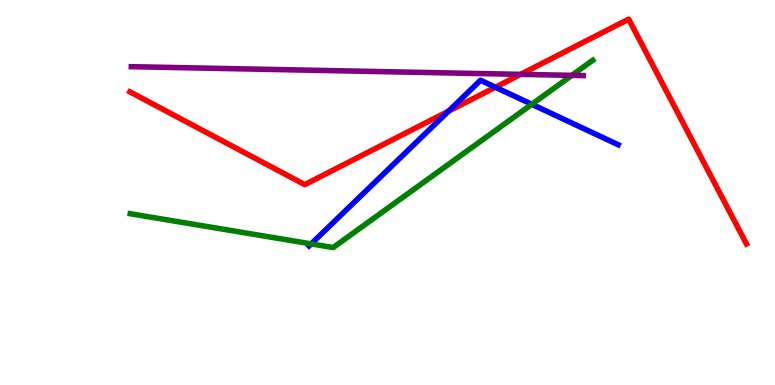[{'lines': ['blue', 'red'], 'intersections': [{'x': 5.79, 'y': 7.11}, {'x': 6.39, 'y': 7.73}]}, {'lines': ['green', 'red'], 'intersections': []}, {'lines': ['purple', 'red'], 'intersections': [{'x': 6.72, 'y': 8.07}]}, {'lines': ['blue', 'green'], 'intersections': [{'x': 4.01, 'y': 3.67}, {'x': 6.86, 'y': 7.29}]}, {'lines': ['blue', 'purple'], 'intersections': []}, {'lines': ['green', 'purple'], 'intersections': [{'x': 7.38, 'y': 8.04}]}]